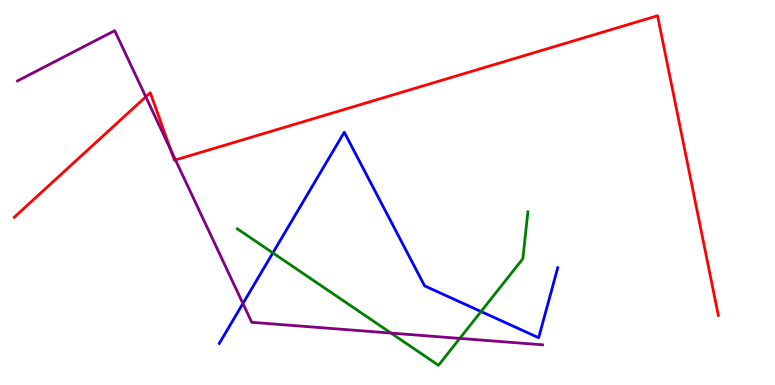[{'lines': ['blue', 'red'], 'intersections': []}, {'lines': ['green', 'red'], 'intersections': []}, {'lines': ['purple', 'red'], 'intersections': [{'x': 1.88, 'y': 7.49}, {'x': 2.2, 'y': 6.11}, {'x': 2.26, 'y': 5.85}]}, {'lines': ['blue', 'green'], 'intersections': [{'x': 3.52, 'y': 3.43}, {'x': 6.21, 'y': 1.91}]}, {'lines': ['blue', 'purple'], 'intersections': [{'x': 3.13, 'y': 2.12}]}, {'lines': ['green', 'purple'], 'intersections': [{'x': 5.05, 'y': 1.35}, {'x': 5.93, 'y': 1.21}]}]